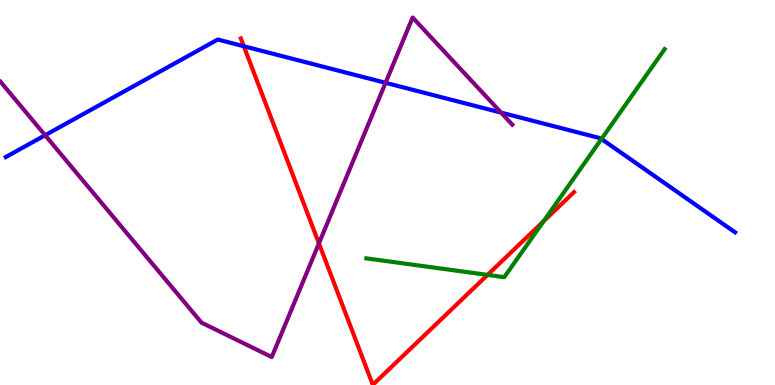[{'lines': ['blue', 'red'], 'intersections': [{'x': 3.15, 'y': 8.8}]}, {'lines': ['green', 'red'], 'intersections': [{'x': 6.29, 'y': 2.86}, {'x': 7.01, 'y': 4.25}]}, {'lines': ['purple', 'red'], 'intersections': [{'x': 4.12, 'y': 3.68}]}, {'lines': ['blue', 'green'], 'intersections': [{'x': 7.76, 'y': 6.39}]}, {'lines': ['blue', 'purple'], 'intersections': [{'x': 0.582, 'y': 6.49}, {'x': 4.97, 'y': 7.85}, {'x': 6.47, 'y': 7.07}]}, {'lines': ['green', 'purple'], 'intersections': []}]